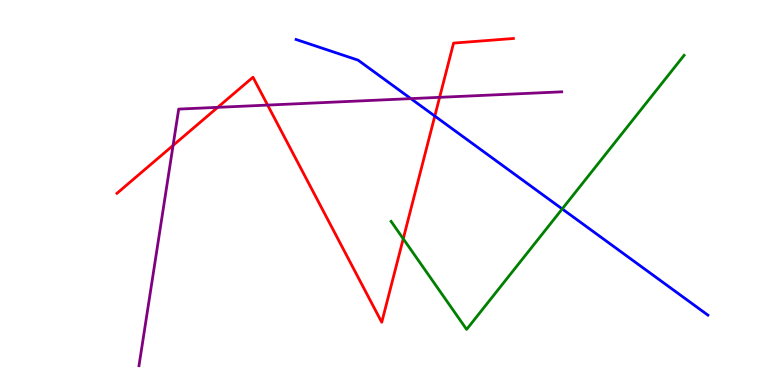[{'lines': ['blue', 'red'], 'intersections': [{'x': 5.61, 'y': 6.99}]}, {'lines': ['green', 'red'], 'intersections': [{'x': 5.2, 'y': 3.8}]}, {'lines': ['purple', 'red'], 'intersections': [{'x': 2.23, 'y': 6.22}, {'x': 2.81, 'y': 7.21}, {'x': 3.45, 'y': 7.27}, {'x': 5.67, 'y': 7.47}]}, {'lines': ['blue', 'green'], 'intersections': [{'x': 7.25, 'y': 4.57}]}, {'lines': ['blue', 'purple'], 'intersections': [{'x': 5.3, 'y': 7.44}]}, {'lines': ['green', 'purple'], 'intersections': []}]